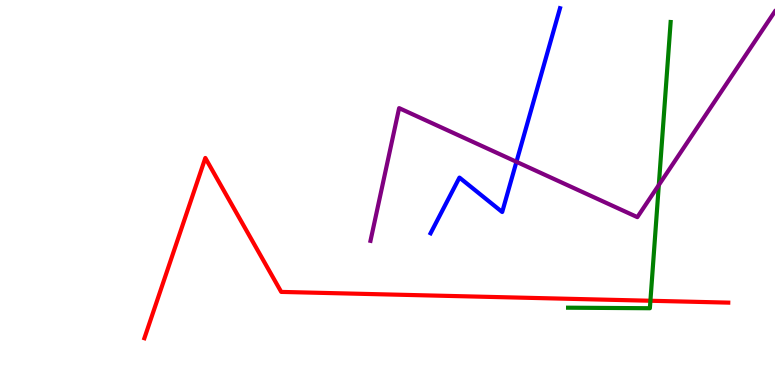[{'lines': ['blue', 'red'], 'intersections': []}, {'lines': ['green', 'red'], 'intersections': [{'x': 8.39, 'y': 2.19}]}, {'lines': ['purple', 'red'], 'intersections': []}, {'lines': ['blue', 'green'], 'intersections': []}, {'lines': ['blue', 'purple'], 'intersections': [{'x': 6.66, 'y': 5.8}]}, {'lines': ['green', 'purple'], 'intersections': [{'x': 8.5, 'y': 5.19}]}]